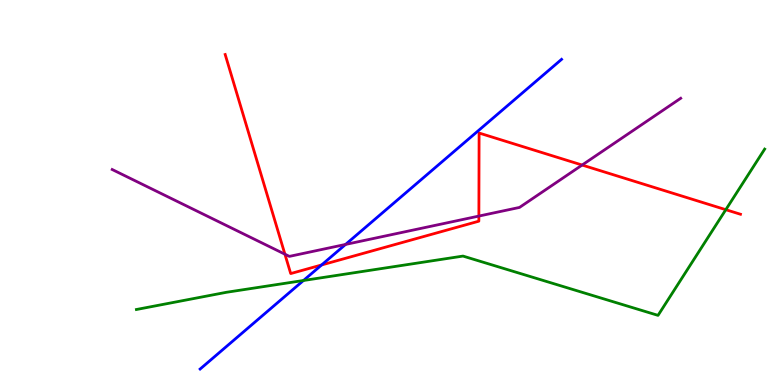[{'lines': ['blue', 'red'], 'intersections': [{'x': 4.15, 'y': 3.12}]}, {'lines': ['green', 'red'], 'intersections': [{'x': 9.37, 'y': 4.55}]}, {'lines': ['purple', 'red'], 'intersections': [{'x': 3.68, 'y': 3.4}, {'x': 6.18, 'y': 4.39}, {'x': 7.51, 'y': 5.71}]}, {'lines': ['blue', 'green'], 'intersections': [{'x': 3.92, 'y': 2.71}]}, {'lines': ['blue', 'purple'], 'intersections': [{'x': 4.46, 'y': 3.65}]}, {'lines': ['green', 'purple'], 'intersections': []}]